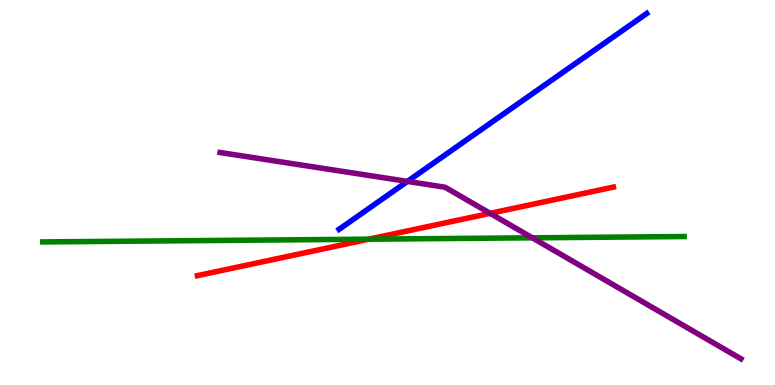[{'lines': ['blue', 'red'], 'intersections': []}, {'lines': ['green', 'red'], 'intersections': [{'x': 4.76, 'y': 3.79}]}, {'lines': ['purple', 'red'], 'intersections': [{'x': 6.32, 'y': 4.46}]}, {'lines': ['blue', 'green'], 'intersections': []}, {'lines': ['blue', 'purple'], 'intersections': [{'x': 5.26, 'y': 5.29}]}, {'lines': ['green', 'purple'], 'intersections': [{'x': 6.87, 'y': 3.82}]}]